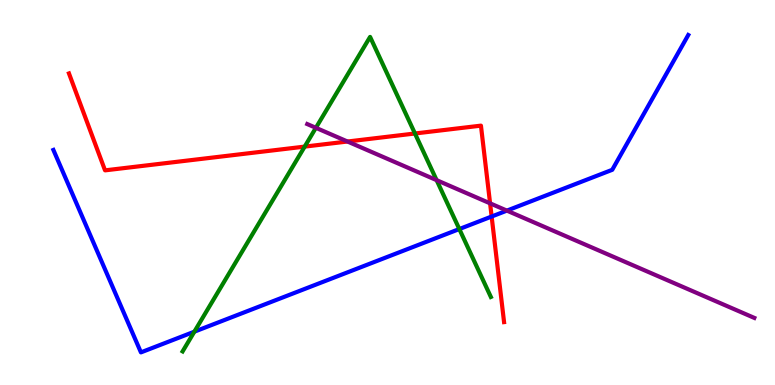[{'lines': ['blue', 'red'], 'intersections': [{'x': 6.34, 'y': 4.38}]}, {'lines': ['green', 'red'], 'intersections': [{'x': 3.93, 'y': 6.19}, {'x': 5.35, 'y': 6.53}]}, {'lines': ['purple', 'red'], 'intersections': [{'x': 4.48, 'y': 6.32}, {'x': 6.32, 'y': 4.72}]}, {'lines': ['blue', 'green'], 'intersections': [{'x': 2.51, 'y': 1.38}, {'x': 5.93, 'y': 4.05}]}, {'lines': ['blue', 'purple'], 'intersections': [{'x': 6.54, 'y': 4.53}]}, {'lines': ['green', 'purple'], 'intersections': [{'x': 4.08, 'y': 6.68}, {'x': 5.63, 'y': 5.32}]}]